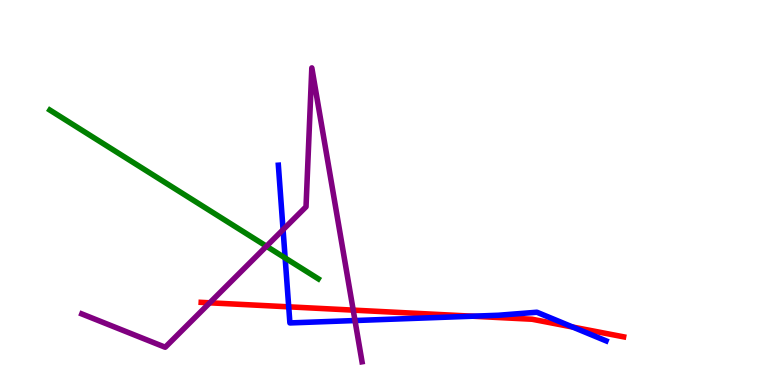[{'lines': ['blue', 'red'], 'intersections': [{'x': 3.73, 'y': 2.03}, {'x': 6.1, 'y': 1.79}, {'x': 7.39, 'y': 1.51}]}, {'lines': ['green', 'red'], 'intersections': []}, {'lines': ['purple', 'red'], 'intersections': [{'x': 2.71, 'y': 2.13}, {'x': 4.56, 'y': 1.94}]}, {'lines': ['blue', 'green'], 'intersections': [{'x': 3.68, 'y': 3.3}]}, {'lines': ['blue', 'purple'], 'intersections': [{'x': 3.65, 'y': 4.03}, {'x': 4.58, 'y': 1.67}]}, {'lines': ['green', 'purple'], 'intersections': [{'x': 3.44, 'y': 3.6}]}]